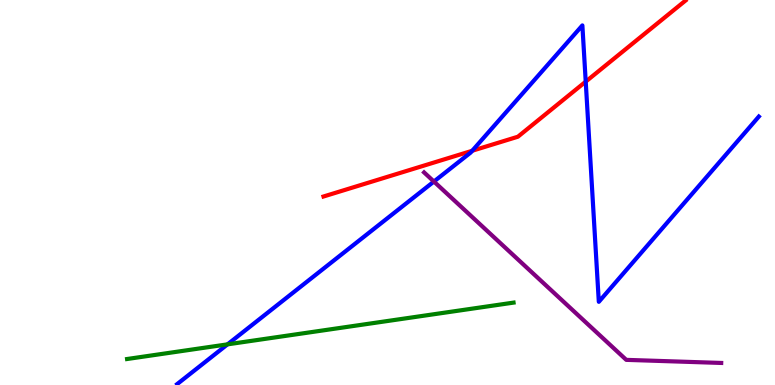[{'lines': ['blue', 'red'], 'intersections': [{'x': 6.09, 'y': 6.08}, {'x': 7.56, 'y': 7.88}]}, {'lines': ['green', 'red'], 'intersections': []}, {'lines': ['purple', 'red'], 'intersections': []}, {'lines': ['blue', 'green'], 'intersections': [{'x': 2.94, 'y': 1.06}]}, {'lines': ['blue', 'purple'], 'intersections': [{'x': 5.6, 'y': 5.28}]}, {'lines': ['green', 'purple'], 'intersections': []}]